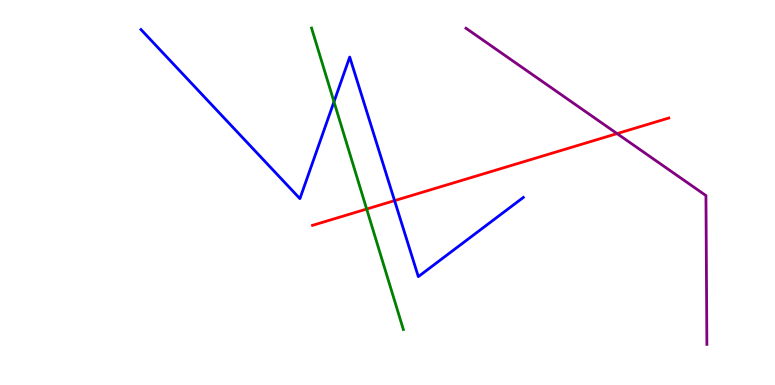[{'lines': ['blue', 'red'], 'intersections': [{'x': 5.09, 'y': 4.79}]}, {'lines': ['green', 'red'], 'intersections': [{'x': 4.73, 'y': 4.57}]}, {'lines': ['purple', 'red'], 'intersections': [{'x': 7.96, 'y': 6.53}]}, {'lines': ['blue', 'green'], 'intersections': [{'x': 4.31, 'y': 7.36}]}, {'lines': ['blue', 'purple'], 'intersections': []}, {'lines': ['green', 'purple'], 'intersections': []}]